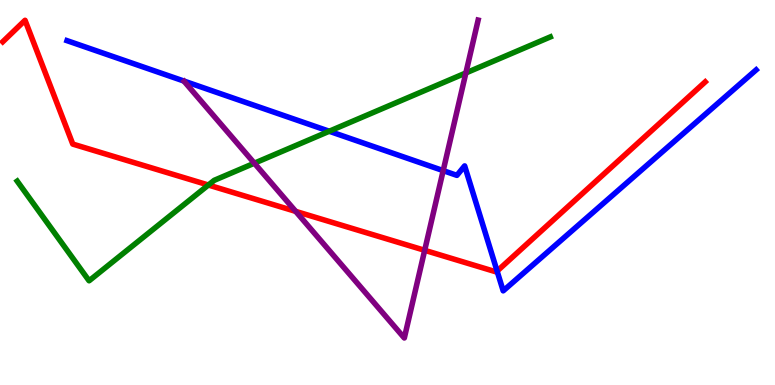[{'lines': ['blue', 'red'], 'intersections': [{'x': 6.41, 'y': 2.96}]}, {'lines': ['green', 'red'], 'intersections': [{'x': 2.69, 'y': 5.19}]}, {'lines': ['purple', 'red'], 'intersections': [{'x': 3.82, 'y': 4.51}, {'x': 5.48, 'y': 3.5}]}, {'lines': ['blue', 'green'], 'intersections': [{'x': 4.25, 'y': 6.59}]}, {'lines': ['blue', 'purple'], 'intersections': [{'x': 5.72, 'y': 5.57}]}, {'lines': ['green', 'purple'], 'intersections': [{'x': 3.28, 'y': 5.76}, {'x': 6.01, 'y': 8.11}]}]